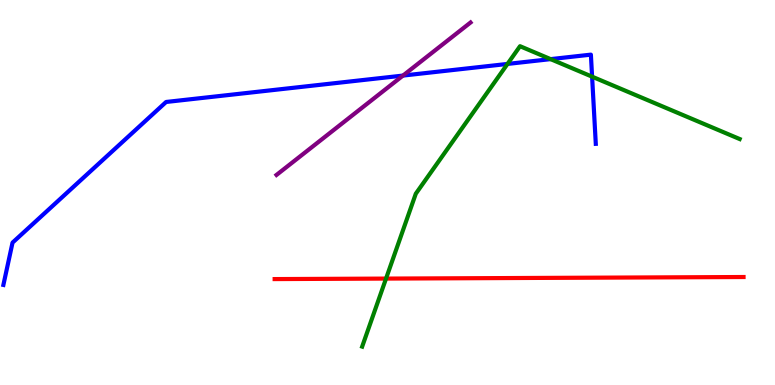[{'lines': ['blue', 'red'], 'intersections': []}, {'lines': ['green', 'red'], 'intersections': [{'x': 4.98, 'y': 2.76}]}, {'lines': ['purple', 'red'], 'intersections': []}, {'lines': ['blue', 'green'], 'intersections': [{'x': 6.55, 'y': 8.34}, {'x': 7.1, 'y': 8.46}, {'x': 7.64, 'y': 8.01}]}, {'lines': ['blue', 'purple'], 'intersections': [{'x': 5.2, 'y': 8.04}]}, {'lines': ['green', 'purple'], 'intersections': []}]